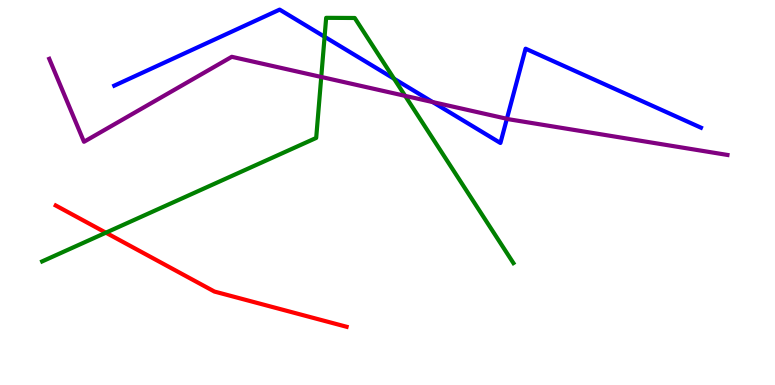[{'lines': ['blue', 'red'], 'intersections': []}, {'lines': ['green', 'red'], 'intersections': [{'x': 1.37, 'y': 3.96}]}, {'lines': ['purple', 'red'], 'intersections': []}, {'lines': ['blue', 'green'], 'intersections': [{'x': 4.19, 'y': 9.04}, {'x': 5.08, 'y': 7.96}]}, {'lines': ['blue', 'purple'], 'intersections': [{'x': 5.58, 'y': 7.35}, {'x': 6.54, 'y': 6.91}]}, {'lines': ['green', 'purple'], 'intersections': [{'x': 4.15, 'y': 8.0}, {'x': 5.23, 'y': 7.51}]}]